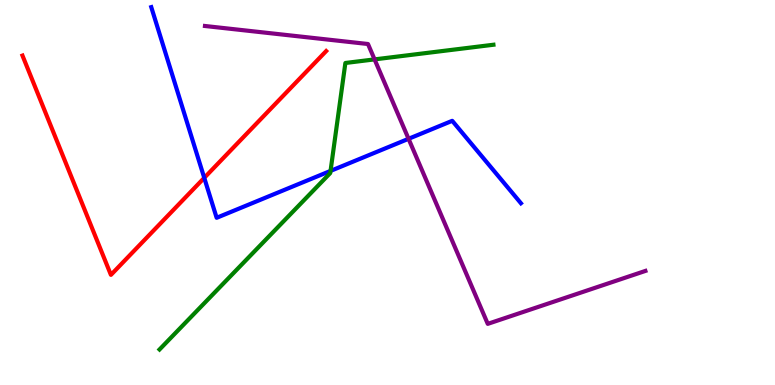[{'lines': ['blue', 'red'], 'intersections': [{'x': 2.64, 'y': 5.38}]}, {'lines': ['green', 'red'], 'intersections': []}, {'lines': ['purple', 'red'], 'intersections': []}, {'lines': ['blue', 'green'], 'intersections': [{'x': 4.27, 'y': 5.56}]}, {'lines': ['blue', 'purple'], 'intersections': [{'x': 5.27, 'y': 6.39}]}, {'lines': ['green', 'purple'], 'intersections': [{'x': 4.83, 'y': 8.46}]}]